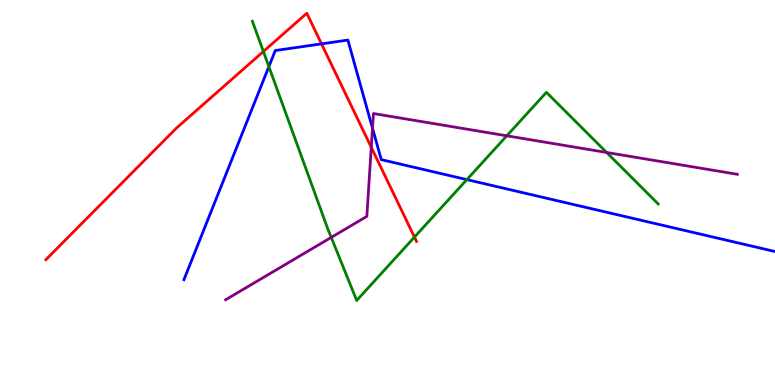[{'lines': ['blue', 'red'], 'intersections': [{'x': 4.15, 'y': 8.86}]}, {'lines': ['green', 'red'], 'intersections': [{'x': 3.4, 'y': 8.66}, {'x': 5.35, 'y': 3.84}]}, {'lines': ['purple', 'red'], 'intersections': [{'x': 4.79, 'y': 6.17}]}, {'lines': ['blue', 'green'], 'intersections': [{'x': 3.47, 'y': 8.27}, {'x': 6.02, 'y': 5.33}]}, {'lines': ['blue', 'purple'], 'intersections': [{'x': 4.81, 'y': 6.67}]}, {'lines': ['green', 'purple'], 'intersections': [{'x': 4.27, 'y': 3.83}, {'x': 6.54, 'y': 6.47}, {'x': 7.83, 'y': 6.04}]}]